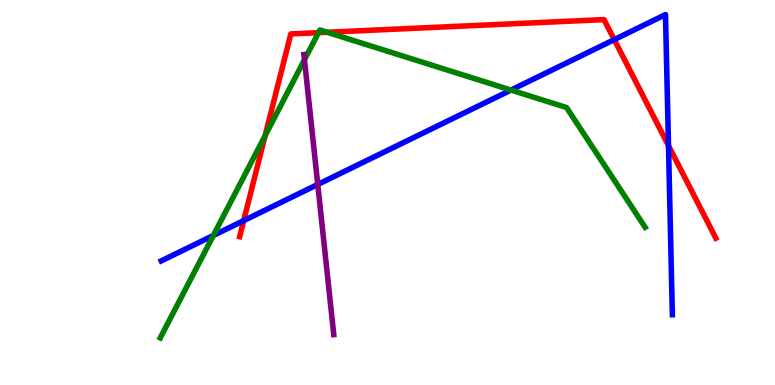[{'lines': ['blue', 'red'], 'intersections': [{'x': 3.14, 'y': 4.27}, {'x': 7.93, 'y': 8.97}, {'x': 8.63, 'y': 6.22}]}, {'lines': ['green', 'red'], 'intersections': [{'x': 3.42, 'y': 6.48}, {'x': 4.11, 'y': 9.15}, {'x': 4.22, 'y': 9.16}]}, {'lines': ['purple', 'red'], 'intersections': []}, {'lines': ['blue', 'green'], 'intersections': [{'x': 2.75, 'y': 3.88}, {'x': 6.59, 'y': 7.66}]}, {'lines': ['blue', 'purple'], 'intersections': [{'x': 4.1, 'y': 5.21}]}, {'lines': ['green', 'purple'], 'intersections': [{'x': 3.93, 'y': 8.45}]}]